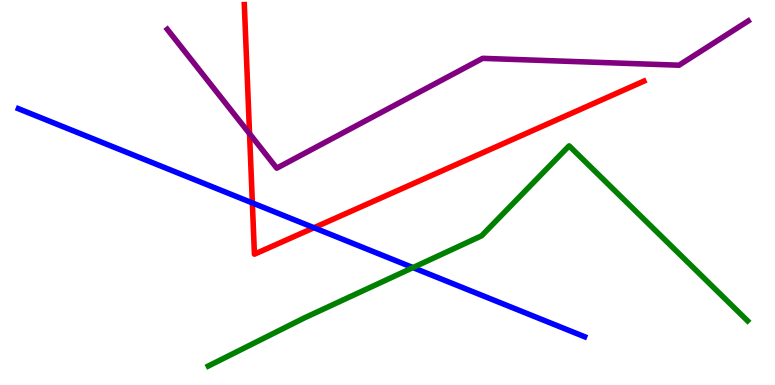[{'lines': ['blue', 'red'], 'intersections': [{'x': 3.26, 'y': 4.73}, {'x': 4.05, 'y': 4.08}]}, {'lines': ['green', 'red'], 'intersections': []}, {'lines': ['purple', 'red'], 'intersections': [{'x': 3.22, 'y': 6.53}]}, {'lines': ['blue', 'green'], 'intersections': [{'x': 5.33, 'y': 3.05}]}, {'lines': ['blue', 'purple'], 'intersections': []}, {'lines': ['green', 'purple'], 'intersections': []}]